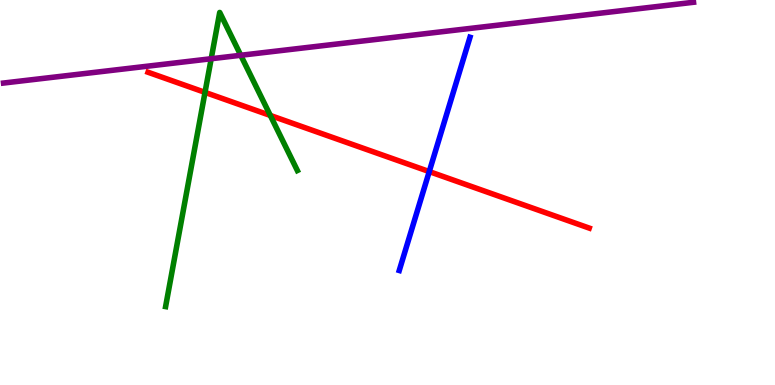[{'lines': ['blue', 'red'], 'intersections': [{'x': 5.54, 'y': 5.54}]}, {'lines': ['green', 'red'], 'intersections': [{'x': 2.65, 'y': 7.6}, {'x': 3.49, 'y': 7.0}]}, {'lines': ['purple', 'red'], 'intersections': []}, {'lines': ['blue', 'green'], 'intersections': []}, {'lines': ['blue', 'purple'], 'intersections': []}, {'lines': ['green', 'purple'], 'intersections': [{'x': 2.73, 'y': 8.47}, {'x': 3.11, 'y': 8.56}]}]